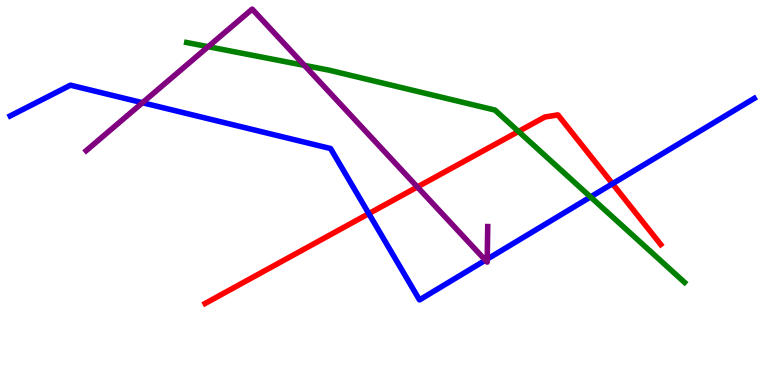[{'lines': ['blue', 'red'], 'intersections': [{'x': 4.76, 'y': 4.45}, {'x': 7.9, 'y': 5.23}]}, {'lines': ['green', 'red'], 'intersections': [{'x': 6.69, 'y': 6.59}]}, {'lines': ['purple', 'red'], 'intersections': [{'x': 5.39, 'y': 5.14}]}, {'lines': ['blue', 'green'], 'intersections': [{'x': 7.62, 'y': 4.88}]}, {'lines': ['blue', 'purple'], 'intersections': [{'x': 1.84, 'y': 7.33}, {'x': 6.26, 'y': 3.24}, {'x': 6.29, 'y': 3.27}]}, {'lines': ['green', 'purple'], 'intersections': [{'x': 2.69, 'y': 8.79}, {'x': 3.93, 'y': 8.3}]}]